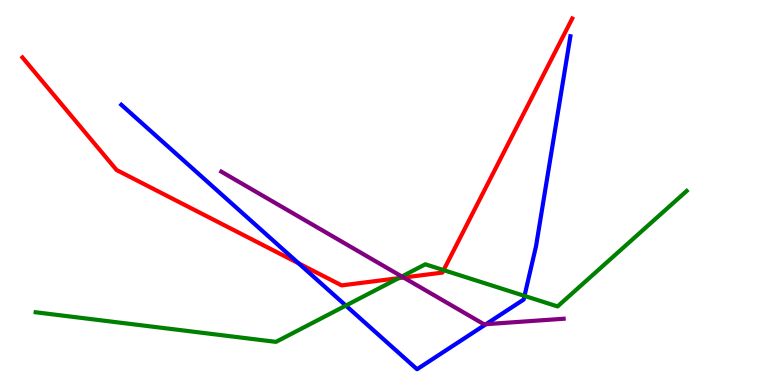[{'lines': ['blue', 'red'], 'intersections': [{'x': 3.85, 'y': 3.16}]}, {'lines': ['green', 'red'], 'intersections': [{'x': 5.14, 'y': 2.77}, {'x': 5.72, 'y': 2.98}]}, {'lines': ['purple', 'red'], 'intersections': [{'x': 5.21, 'y': 2.79}]}, {'lines': ['blue', 'green'], 'intersections': [{'x': 4.46, 'y': 2.06}, {'x': 6.77, 'y': 2.31}]}, {'lines': ['blue', 'purple'], 'intersections': [{'x': 6.27, 'y': 1.58}]}, {'lines': ['green', 'purple'], 'intersections': [{'x': 5.18, 'y': 2.82}]}]